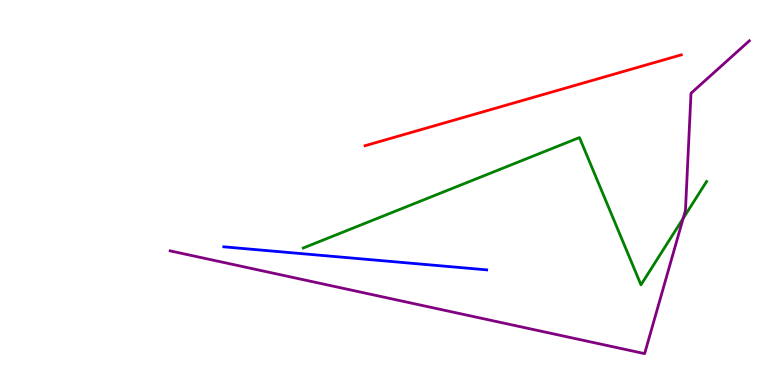[{'lines': ['blue', 'red'], 'intersections': []}, {'lines': ['green', 'red'], 'intersections': []}, {'lines': ['purple', 'red'], 'intersections': []}, {'lines': ['blue', 'green'], 'intersections': []}, {'lines': ['blue', 'purple'], 'intersections': []}, {'lines': ['green', 'purple'], 'intersections': [{'x': 8.81, 'y': 4.33}]}]